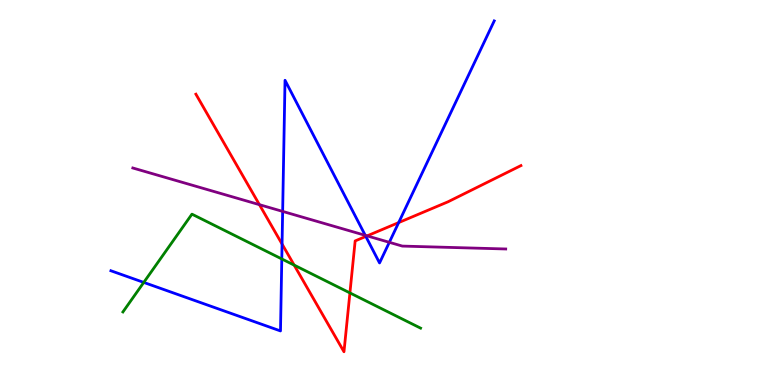[{'lines': ['blue', 'red'], 'intersections': [{'x': 3.64, 'y': 3.66}, {'x': 4.72, 'y': 3.86}, {'x': 5.14, 'y': 4.22}]}, {'lines': ['green', 'red'], 'intersections': [{'x': 3.8, 'y': 3.11}, {'x': 4.52, 'y': 2.39}]}, {'lines': ['purple', 'red'], 'intersections': [{'x': 3.35, 'y': 4.68}, {'x': 4.74, 'y': 3.87}]}, {'lines': ['blue', 'green'], 'intersections': [{'x': 1.85, 'y': 2.66}, {'x': 3.64, 'y': 3.27}]}, {'lines': ['blue', 'purple'], 'intersections': [{'x': 3.65, 'y': 4.51}, {'x': 4.71, 'y': 3.89}, {'x': 5.02, 'y': 3.71}]}, {'lines': ['green', 'purple'], 'intersections': []}]